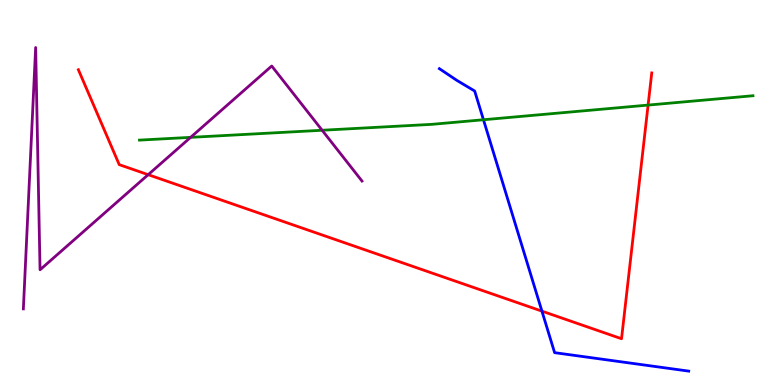[{'lines': ['blue', 'red'], 'intersections': [{'x': 6.99, 'y': 1.92}]}, {'lines': ['green', 'red'], 'intersections': [{'x': 8.36, 'y': 7.27}]}, {'lines': ['purple', 'red'], 'intersections': [{'x': 1.91, 'y': 5.46}]}, {'lines': ['blue', 'green'], 'intersections': [{'x': 6.24, 'y': 6.89}]}, {'lines': ['blue', 'purple'], 'intersections': []}, {'lines': ['green', 'purple'], 'intersections': [{'x': 2.46, 'y': 6.43}, {'x': 4.16, 'y': 6.62}]}]